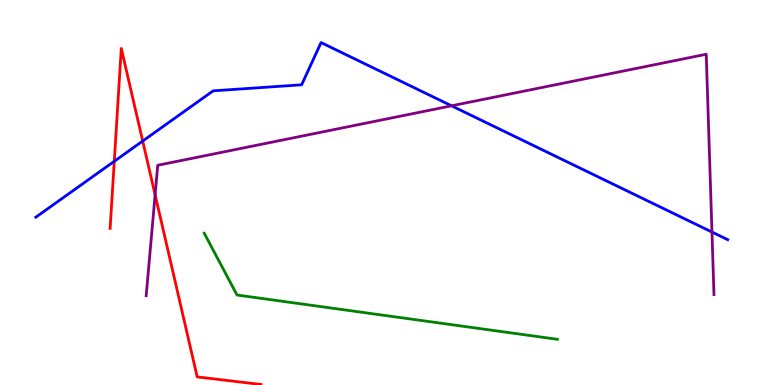[{'lines': ['blue', 'red'], 'intersections': [{'x': 1.47, 'y': 5.81}, {'x': 1.84, 'y': 6.34}]}, {'lines': ['green', 'red'], 'intersections': []}, {'lines': ['purple', 'red'], 'intersections': [{'x': 2.0, 'y': 4.94}]}, {'lines': ['blue', 'green'], 'intersections': []}, {'lines': ['blue', 'purple'], 'intersections': [{'x': 5.83, 'y': 7.25}, {'x': 9.19, 'y': 3.97}]}, {'lines': ['green', 'purple'], 'intersections': []}]